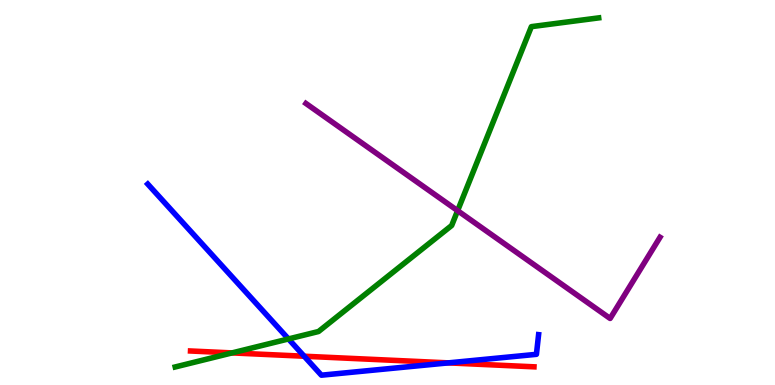[{'lines': ['blue', 'red'], 'intersections': [{'x': 3.92, 'y': 0.747}, {'x': 5.79, 'y': 0.575}]}, {'lines': ['green', 'red'], 'intersections': [{'x': 2.99, 'y': 0.834}]}, {'lines': ['purple', 'red'], 'intersections': []}, {'lines': ['blue', 'green'], 'intersections': [{'x': 3.72, 'y': 1.2}]}, {'lines': ['blue', 'purple'], 'intersections': []}, {'lines': ['green', 'purple'], 'intersections': [{'x': 5.9, 'y': 4.53}]}]